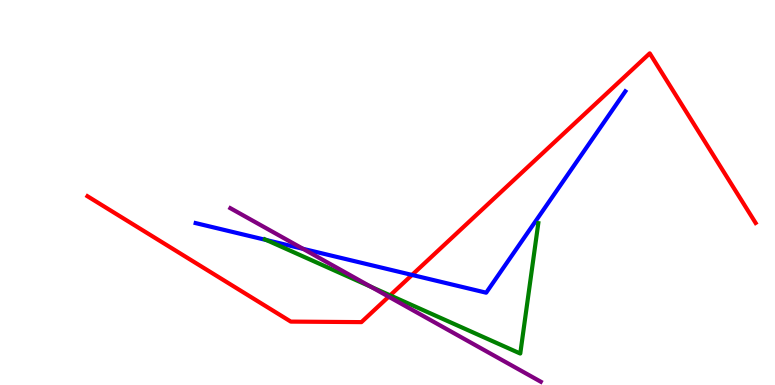[{'lines': ['blue', 'red'], 'intersections': [{'x': 5.32, 'y': 2.86}]}, {'lines': ['green', 'red'], 'intersections': [{'x': 5.03, 'y': 2.33}]}, {'lines': ['purple', 'red'], 'intersections': [{'x': 5.02, 'y': 2.29}]}, {'lines': ['blue', 'green'], 'intersections': [{'x': 3.44, 'y': 3.76}]}, {'lines': ['blue', 'purple'], 'intersections': [{'x': 3.91, 'y': 3.54}]}, {'lines': ['green', 'purple'], 'intersections': [{'x': 4.79, 'y': 2.55}]}]